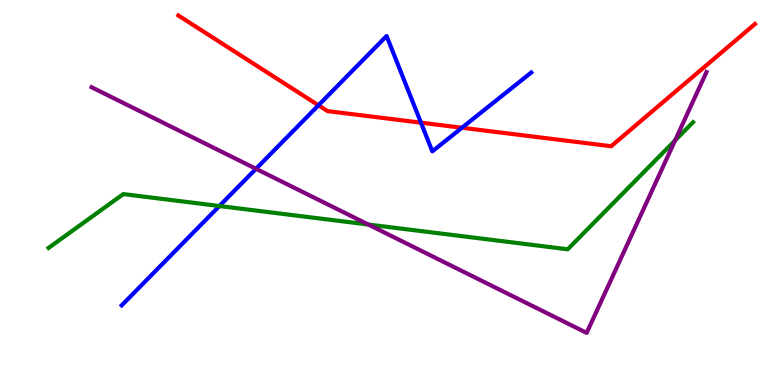[{'lines': ['blue', 'red'], 'intersections': [{'x': 4.11, 'y': 7.27}, {'x': 5.43, 'y': 6.81}, {'x': 5.96, 'y': 6.68}]}, {'lines': ['green', 'red'], 'intersections': []}, {'lines': ['purple', 'red'], 'intersections': []}, {'lines': ['blue', 'green'], 'intersections': [{'x': 2.83, 'y': 4.65}]}, {'lines': ['blue', 'purple'], 'intersections': [{'x': 3.3, 'y': 5.62}]}, {'lines': ['green', 'purple'], 'intersections': [{'x': 4.75, 'y': 4.17}, {'x': 8.71, 'y': 6.35}]}]